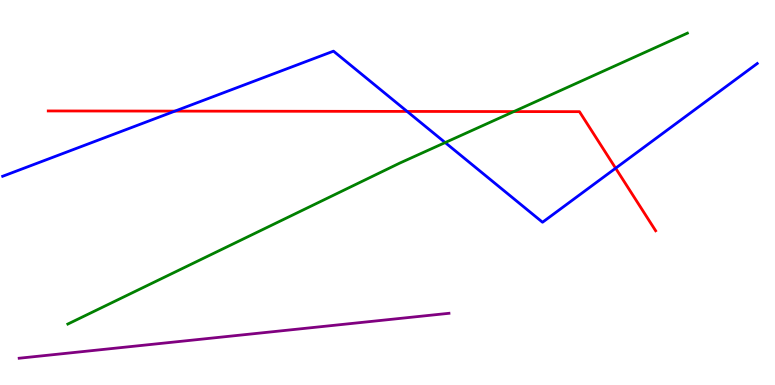[{'lines': ['blue', 'red'], 'intersections': [{'x': 2.26, 'y': 7.11}, {'x': 5.25, 'y': 7.11}, {'x': 7.94, 'y': 5.63}]}, {'lines': ['green', 'red'], 'intersections': [{'x': 6.63, 'y': 7.1}]}, {'lines': ['purple', 'red'], 'intersections': []}, {'lines': ['blue', 'green'], 'intersections': [{'x': 5.74, 'y': 6.3}]}, {'lines': ['blue', 'purple'], 'intersections': []}, {'lines': ['green', 'purple'], 'intersections': []}]